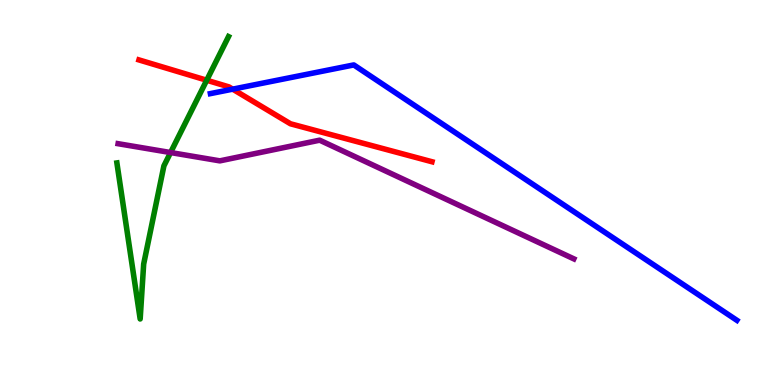[{'lines': ['blue', 'red'], 'intersections': [{'x': 3.0, 'y': 7.68}]}, {'lines': ['green', 'red'], 'intersections': [{'x': 2.67, 'y': 7.92}]}, {'lines': ['purple', 'red'], 'intersections': []}, {'lines': ['blue', 'green'], 'intersections': []}, {'lines': ['blue', 'purple'], 'intersections': []}, {'lines': ['green', 'purple'], 'intersections': [{'x': 2.2, 'y': 6.04}]}]